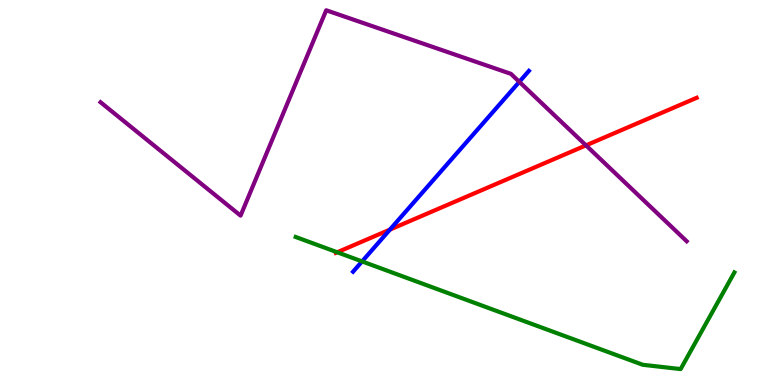[{'lines': ['blue', 'red'], 'intersections': [{'x': 5.03, 'y': 4.04}]}, {'lines': ['green', 'red'], 'intersections': [{'x': 4.35, 'y': 3.45}]}, {'lines': ['purple', 'red'], 'intersections': [{'x': 7.56, 'y': 6.22}]}, {'lines': ['blue', 'green'], 'intersections': [{'x': 4.67, 'y': 3.21}]}, {'lines': ['blue', 'purple'], 'intersections': [{'x': 6.7, 'y': 7.87}]}, {'lines': ['green', 'purple'], 'intersections': []}]